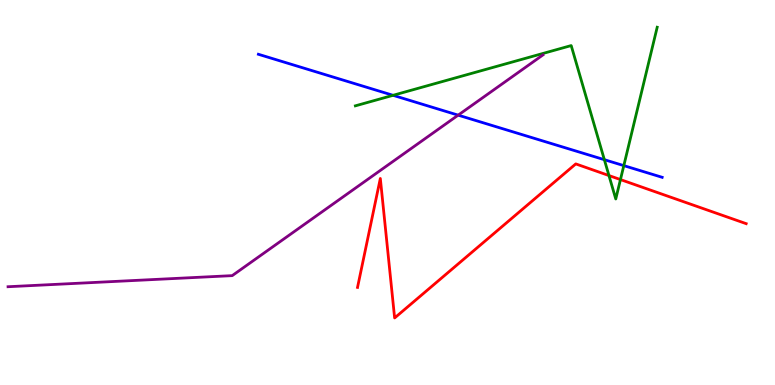[{'lines': ['blue', 'red'], 'intersections': []}, {'lines': ['green', 'red'], 'intersections': [{'x': 7.86, 'y': 5.44}, {'x': 8.01, 'y': 5.34}]}, {'lines': ['purple', 'red'], 'intersections': []}, {'lines': ['blue', 'green'], 'intersections': [{'x': 5.07, 'y': 7.52}, {'x': 7.8, 'y': 5.85}, {'x': 8.05, 'y': 5.7}]}, {'lines': ['blue', 'purple'], 'intersections': [{'x': 5.91, 'y': 7.01}]}, {'lines': ['green', 'purple'], 'intersections': []}]